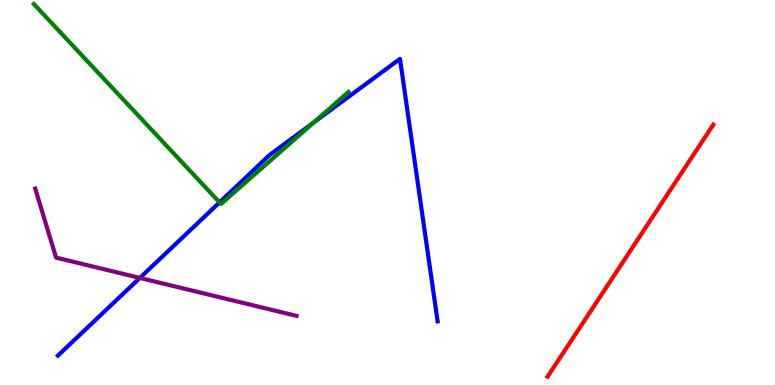[{'lines': ['blue', 'red'], 'intersections': []}, {'lines': ['green', 'red'], 'intersections': []}, {'lines': ['purple', 'red'], 'intersections': []}, {'lines': ['blue', 'green'], 'intersections': [{'x': 2.83, 'y': 4.74}, {'x': 4.05, 'y': 6.82}]}, {'lines': ['blue', 'purple'], 'intersections': [{'x': 1.8, 'y': 2.78}]}, {'lines': ['green', 'purple'], 'intersections': []}]